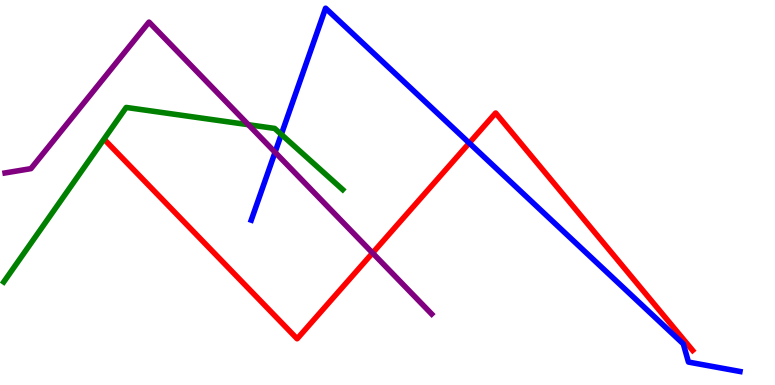[{'lines': ['blue', 'red'], 'intersections': [{'x': 6.05, 'y': 6.29}]}, {'lines': ['green', 'red'], 'intersections': []}, {'lines': ['purple', 'red'], 'intersections': [{'x': 4.81, 'y': 3.43}]}, {'lines': ['blue', 'green'], 'intersections': [{'x': 3.63, 'y': 6.51}]}, {'lines': ['blue', 'purple'], 'intersections': [{'x': 3.55, 'y': 6.05}]}, {'lines': ['green', 'purple'], 'intersections': [{'x': 3.2, 'y': 6.76}]}]